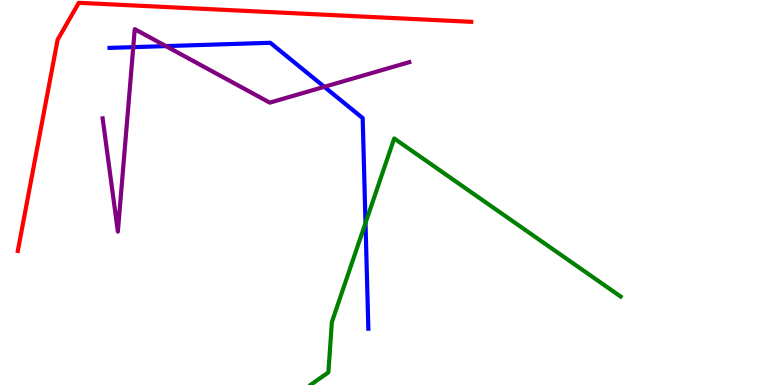[{'lines': ['blue', 'red'], 'intersections': []}, {'lines': ['green', 'red'], 'intersections': []}, {'lines': ['purple', 'red'], 'intersections': []}, {'lines': ['blue', 'green'], 'intersections': [{'x': 4.72, 'y': 4.21}]}, {'lines': ['blue', 'purple'], 'intersections': [{'x': 1.72, 'y': 8.78}, {'x': 2.14, 'y': 8.8}, {'x': 4.18, 'y': 7.74}]}, {'lines': ['green', 'purple'], 'intersections': []}]